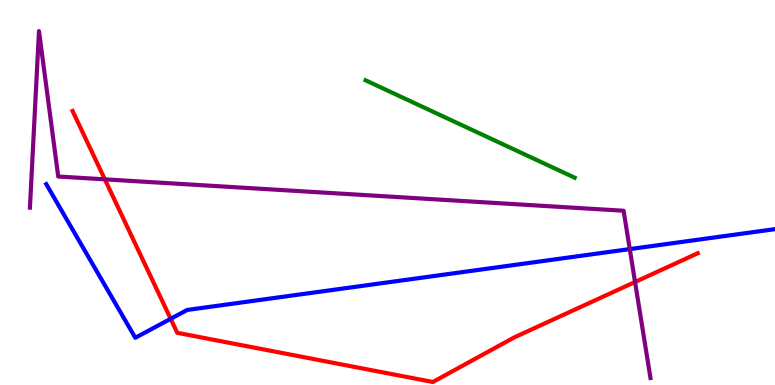[{'lines': ['blue', 'red'], 'intersections': [{'x': 2.2, 'y': 1.72}]}, {'lines': ['green', 'red'], 'intersections': []}, {'lines': ['purple', 'red'], 'intersections': [{'x': 1.35, 'y': 5.34}, {'x': 8.19, 'y': 2.68}]}, {'lines': ['blue', 'green'], 'intersections': []}, {'lines': ['blue', 'purple'], 'intersections': [{'x': 8.13, 'y': 3.53}]}, {'lines': ['green', 'purple'], 'intersections': []}]